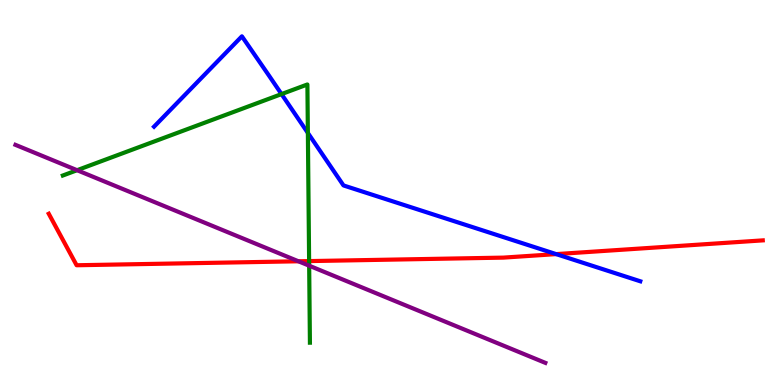[{'lines': ['blue', 'red'], 'intersections': [{'x': 7.18, 'y': 3.4}]}, {'lines': ['green', 'red'], 'intersections': [{'x': 3.99, 'y': 3.22}]}, {'lines': ['purple', 'red'], 'intersections': [{'x': 3.85, 'y': 3.21}]}, {'lines': ['blue', 'green'], 'intersections': [{'x': 3.63, 'y': 7.56}, {'x': 3.97, 'y': 6.55}]}, {'lines': ['blue', 'purple'], 'intersections': []}, {'lines': ['green', 'purple'], 'intersections': [{'x': 0.995, 'y': 5.58}, {'x': 3.99, 'y': 3.1}]}]